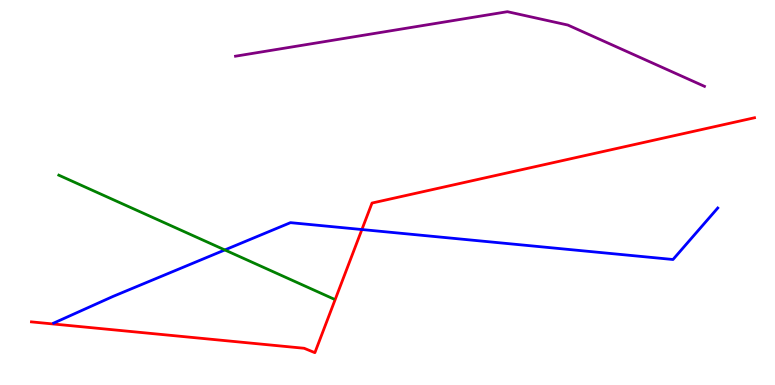[{'lines': ['blue', 'red'], 'intersections': [{'x': 4.67, 'y': 4.04}]}, {'lines': ['green', 'red'], 'intersections': []}, {'lines': ['purple', 'red'], 'intersections': []}, {'lines': ['blue', 'green'], 'intersections': [{'x': 2.9, 'y': 3.51}]}, {'lines': ['blue', 'purple'], 'intersections': []}, {'lines': ['green', 'purple'], 'intersections': []}]